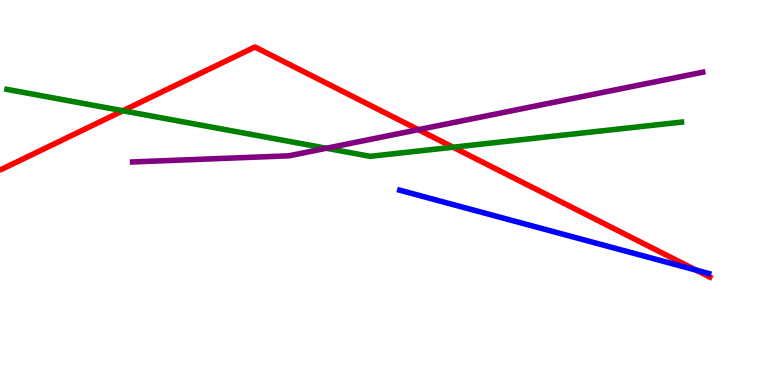[{'lines': ['blue', 'red'], 'intersections': [{'x': 8.98, 'y': 2.99}]}, {'lines': ['green', 'red'], 'intersections': [{'x': 1.59, 'y': 7.12}, {'x': 5.85, 'y': 6.18}]}, {'lines': ['purple', 'red'], 'intersections': [{'x': 5.4, 'y': 6.63}]}, {'lines': ['blue', 'green'], 'intersections': []}, {'lines': ['blue', 'purple'], 'intersections': []}, {'lines': ['green', 'purple'], 'intersections': [{'x': 4.21, 'y': 6.15}]}]